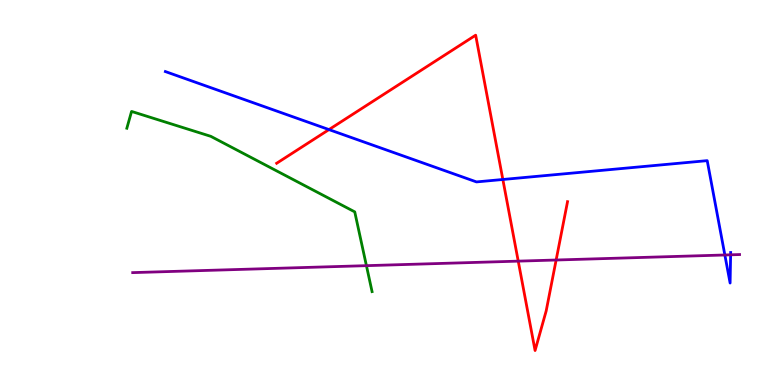[{'lines': ['blue', 'red'], 'intersections': [{'x': 4.24, 'y': 6.63}, {'x': 6.49, 'y': 5.34}]}, {'lines': ['green', 'red'], 'intersections': []}, {'lines': ['purple', 'red'], 'intersections': [{'x': 6.69, 'y': 3.22}, {'x': 7.18, 'y': 3.25}]}, {'lines': ['blue', 'green'], 'intersections': []}, {'lines': ['blue', 'purple'], 'intersections': [{'x': 9.35, 'y': 3.38}, {'x': 9.43, 'y': 3.38}]}, {'lines': ['green', 'purple'], 'intersections': [{'x': 4.73, 'y': 3.1}]}]